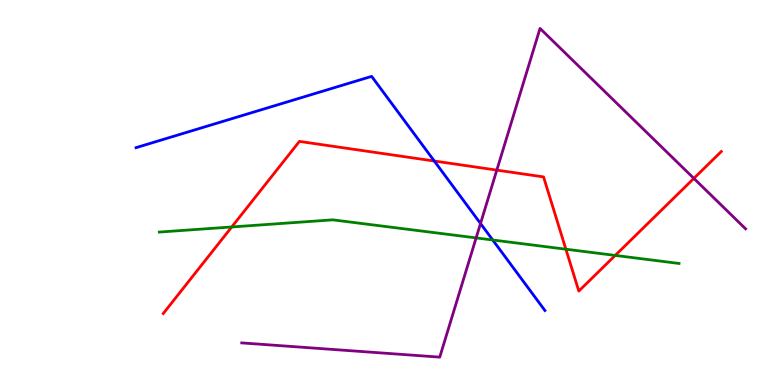[{'lines': ['blue', 'red'], 'intersections': [{'x': 5.6, 'y': 5.82}]}, {'lines': ['green', 'red'], 'intersections': [{'x': 2.99, 'y': 4.1}, {'x': 7.3, 'y': 3.53}, {'x': 7.94, 'y': 3.37}]}, {'lines': ['purple', 'red'], 'intersections': [{'x': 6.41, 'y': 5.58}, {'x': 8.95, 'y': 5.37}]}, {'lines': ['blue', 'green'], 'intersections': [{'x': 6.36, 'y': 3.77}]}, {'lines': ['blue', 'purple'], 'intersections': [{'x': 6.2, 'y': 4.19}]}, {'lines': ['green', 'purple'], 'intersections': [{'x': 6.14, 'y': 3.82}]}]